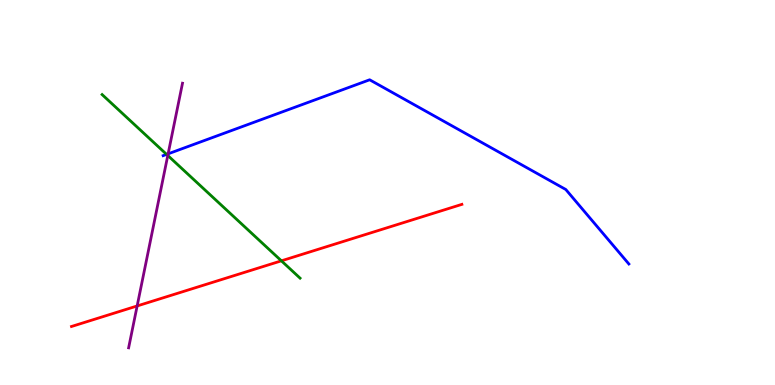[{'lines': ['blue', 'red'], 'intersections': []}, {'lines': ['green', 'red'], 'intersections': [{'x': 3.63, 'y': 3.23}]}, {'lines': ['purple', 'red'], 'intersections': [{'x': 1.77, 'y': 2.05}]}, {'lines': ['blue', 'green'], 'intersections': [{'x': 2.15, 'y': 5.99}]}, {'lines': ['blue', 'purple'], 'intersections': [{'x': 2.17, 'y': 6.0}]}, {'lines': ['green', 'purple'], 'intersections': [{'x': 2.17, 'y': 5.96}]}]